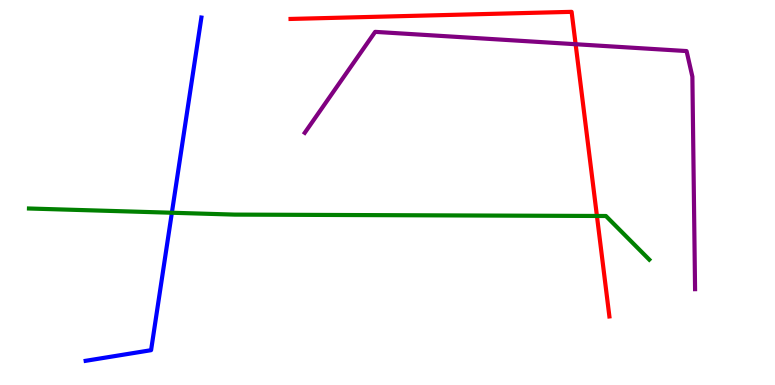[{'lines': ['blue', 'red'], 'intersections': []}, {'lines': ['green', 'red'], 'intersections': [{'x': 7.7, 'y': 4.39}]}, {'lines': ['purple', 'red'], 'intersections': [{'x': 7.43, 'y': 8.85}]}, {'lines': ['blue', 'green'], 'intersections': [{'x': 2.22, 'y': 4.47}]}, {'lines': ['blue', 'purple'], 'intersections': []}, {'lines': ['green', 'purple'], 'intersections': []}]